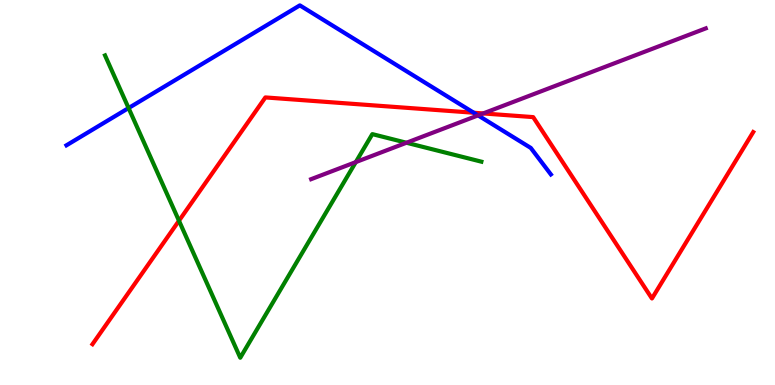[{'lines': ['blue', 'red'], 'intersections': [{'x': 6.11, 'y': 7.07}]}, {'lines': ['green', 'red'], 'intersections': [{'x': 2.31, 'y': 4.27}]}, {'lines': ['purple', 'red'], 'intersections': [{'x': 6.23, 'y': 7.05}]}, {'lines': ['blue', 'green'], 'intersections': [{'x': 1.66, 'y': 7.19}]}, {'lines': ['blue', 'purple'], 'intersections': [{'x': 6.17, 'y': 7.0}]}, {'lines': ['green', 'purple'], 'intersections': [{'x': 4.59, 'y': 5.79}, {'x': 5.24, 'y': 6.29}]}]